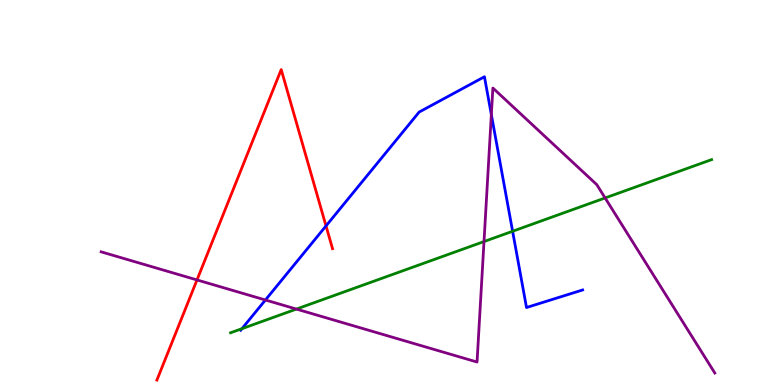[{'lines': ['blue', 'red'], 'intersections': [{'x': 4.21, 'y': 4.13}]}, {'lines': ['green', 'red'], 'intersections': []}, {'lines': ['purple', 'red'], 'intersections': [{'x': 2.54, 'y': 2.73}]}, {'lines': ['blue', 'green'], 'intersections': [{'x': 3.12, 'y': 1.46}, {'x': 6.61, 'y': 3.99}]}, {'lines': ['blue', 'purple'], 'intersections': [{'x': 3.42, 'y': 2.21}, {'x': 6.34, 'y': 7.02}]}, {'lines': ['green', 'purple'], 'intersections': [{'x': 3.82, 'y': 1.97}, {'x': 6.25, 'y': 3.73}, {'x': 7.81, 'y': 4.86}]}]